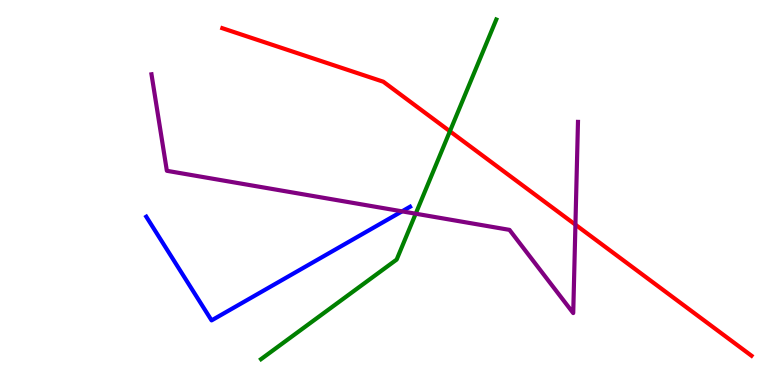[{'lines': ['blue', 'red'], 'intersections': []}, {'lines': ['green', 'red'], 'intersections': [{'x': 5.81, 'y': 6.59}]}, {'lines': ['purple', 'red'], 'intersections': [{'x': 7.42, 'y': 4.16}]}, {'lines': ['blue', 'green'], 'intersections': []}, {'lines': ['blue', 'purple'], 'intersections': [{'x': 5.19, 'y': 4.51}]}, {'lines': ['green', 'purple'], 'intersections': [{'x': 5.36, 'y': 4.45}]}]